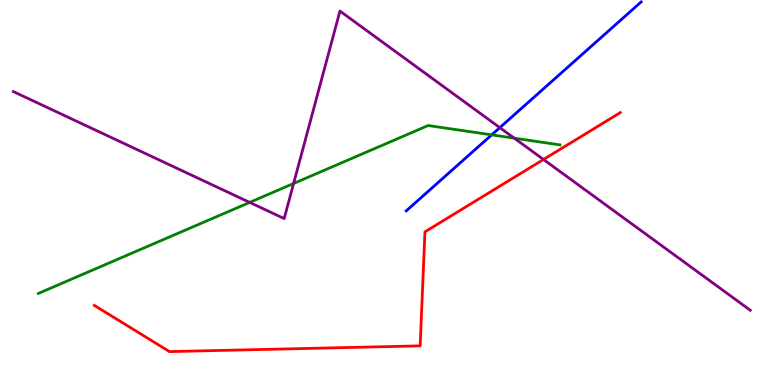[{'lines': ['blue', 'red'], 'intersections': []}, {'lines': ['green', 'red'], 'intersections': []}, {'lines': ['purple', 'red'], 'intersections': [{'x': 7.01, 'y': 5.86}]}, {'lines': ['blue', 'green'], 'intersections': [{'x': 6.34, 'y': 6.5}]}, {'lines': ['blue', 'purple'], 'intersections': [{'x': 6.45, 'y': 6.68}]}, {'lines': ['green', 'purple'], 'intersections': [{'x': 3.22, 'y': 4.74}, {'x': 3.79, 'y': 5.23}, {'x': 6.64, 'y': 6.41}]}]